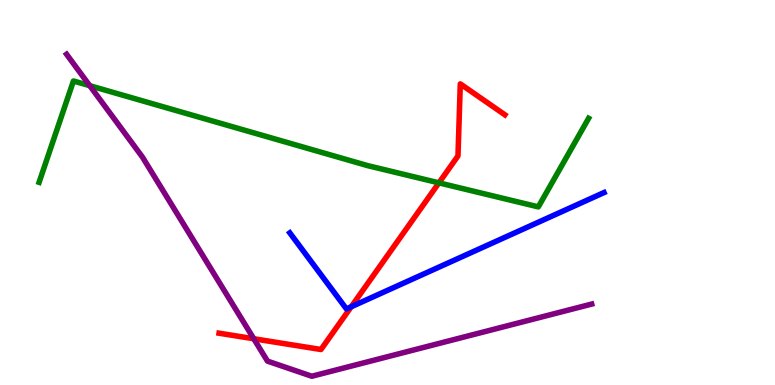[{'lines': ['blue', 'red'], 'intersections': [{'x': 4.53, 'y': 2.03}]}, {'lines': ['green', 'red'], 'intersections': [{'x': 5.66, 'y': 5.25}]}, {'lines': ['purple', 'red'], 'intersections': [{'x': 3.27, 'y': 1.2}]}, {'lines': ['blue', 'green'], 'intersections': []}, {'lines': ['blue', 'purple'], 'intersections': []}, {'lines': ['green', 'purple'], 'intersections': [{'x': 1.16, 'y': 7.77}]}]